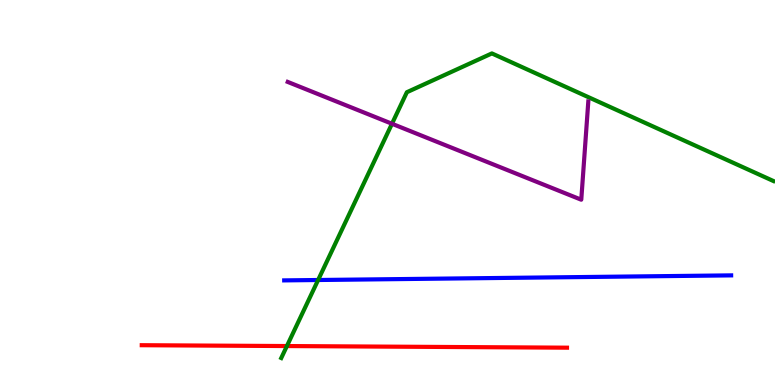[{'lines': ['blue', 'red'], 'intersections': []}, {'lines': ['green', 'red'], 'intersections': [{'x': 3.7, 'y': 1.01}]}, {'lines': ['purple', 'red'], 'intersections': []}, {'lines': ['blue', 'green'], 'intersections': [{'x': 4.1, 'y': 2.73}]}, {'lines': ['blue', 'purple'], 'intersections': []}, {'lines': ['green', 'purple'], 'intersections': [{'x': 5.06, 'y': 6.79}]}]